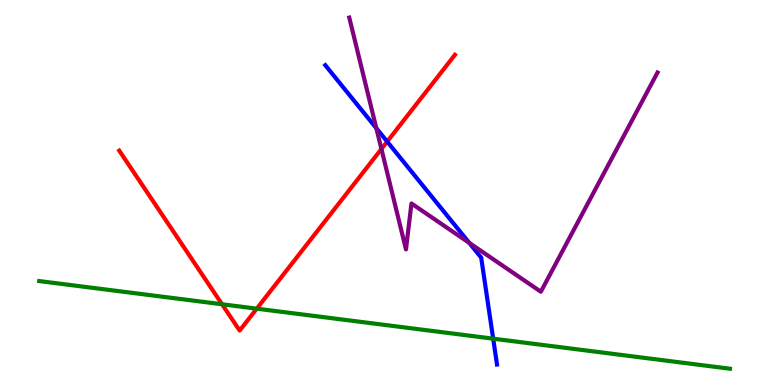[{'lines': ['blue', 'red'], 'intersections': [{'x': 5.0, 'y': 6.32}]}, {'lines': ['green', 'red'], 'intersections': [{'x': 2.87, 'y': 2.1}, {'x': 3.31, 'y': 1.98}]}, {'lines': ['purple', 'red'], 'intersections': [{'x': 4.92, 'y': 6.13}]}, {'lines': ['blue', 'green'], 'intersections': [{'x': 6.36, 'y': 1.2}]}, {'lines': ['blue', 'purple'], 'intersections': [{'x': 4.86, 'y': 6.67}, {'x': 6.06, 'y': 3.69}]}, {'lines': ['green', 'purple'], 'intersections': []}]